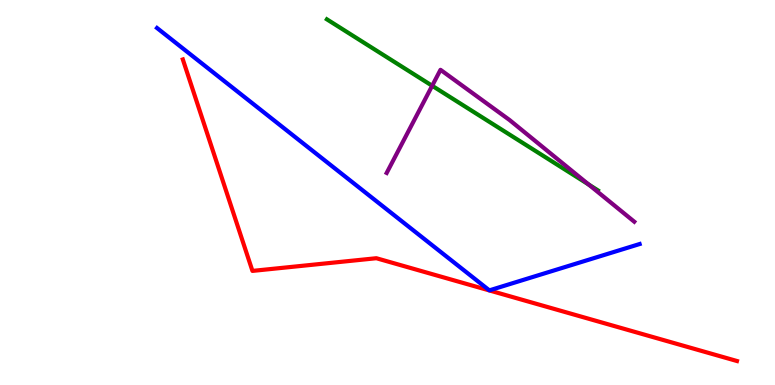[{'lines': ['blue', 'red'], 'intersections': []}, {'lines': ['green', 'red'], 'intersections': []}, {'lines': ['purple', 'red'], 'intersections': []}, {'lines': ['blue', 'green'], 'intersections': []}, {'lines': ['blue', 'purple'], 'intersections': []}, {'lines': ['green', 'purple'], 'intersections': [{'x': 5.58, 'y': 7.77}, {'x': 7.6, 'y': 5.21}]}]